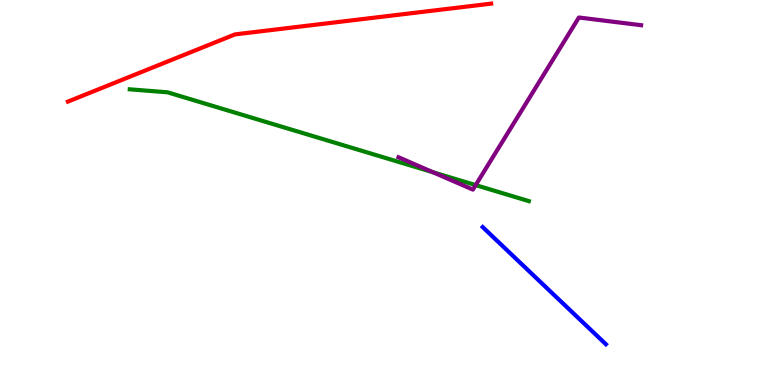[{'lines': ['blue', 'red'], 'intersections': []}, {'lines': ['green', 'red'], 'intersections': []}, {'lines': ['purple', 'red'], 'intersections': []}, {'lines': ['blue', 'green'], 'intersections': []}, {'lines': ['blue', 'purple'], 'intersections': []}, {'lines': ['green', 'purple'], 'intersections': [{'x': 5.59, 'y': 5.53}, {'x': 6.14, 'y': 5.19}]}]